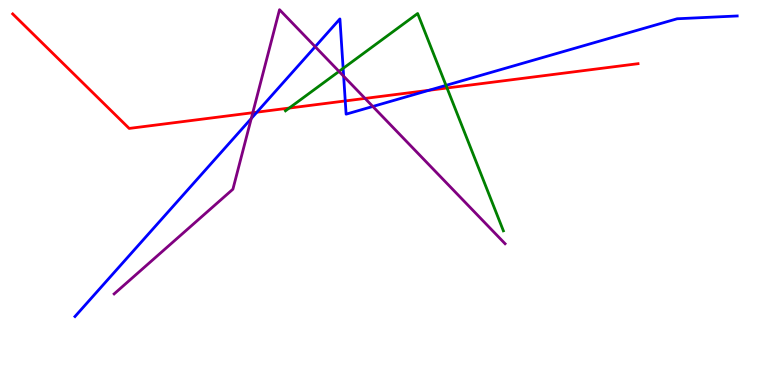[{'lines': ['blue', 'red'], 'intersections': [{'x': 3.31, 'y': 7.09}, {'x': 4.45, 'y': 7.38}, {'x': 5.53, 'y': 7.65}]}, {'lines': ['green', 'red'], 'intersections': [{'x': 3.73, 'y': 7.19}, {'x': 5.77, 'y': 7.71}]}, {'lines': ['purple', 'red'], 'intersections': [{'x': 3.26, 'y': 7.07}, {'x': 4.71, 'y': 7.44}]}, {'lines': ['blue', 'green'], 'intersections': [{'x': 4.43, 'y': 8.22}, {'x': 5.75, 'y': 7.78}]}, {'lines': ['blue', 'purple'], 'intersections': [{'x': 3.24, 'y': 6.92}, {'x': 4.07, 'y': 8.79}, {'x': 4.43, 'y': 8.02}, {'x': 4.81, 'y': 7.23}]}, {'lines': ['green', 'purple'], 'intersections': [{'x': 4.37, 'y': 8.15}]}]